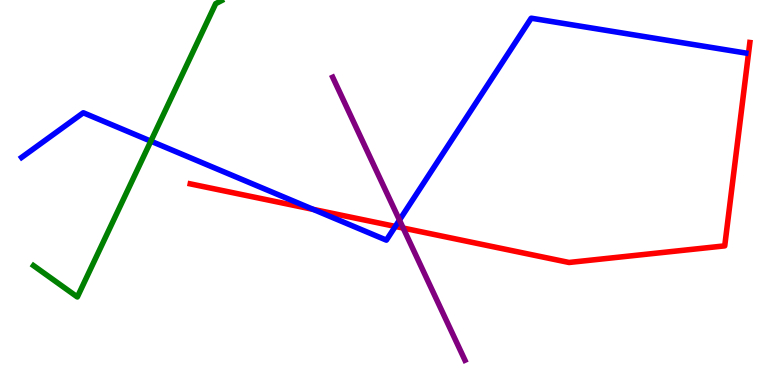[{'lines': ['blue', 'red'], 'intersections': [{'x': 4.04, 'y': 4.56}, {'x': 5.1, 'y': 4.12}]}, {'lines': ['green', 'red'], 'intersections': []}, {'lines': ['purple', 'red'], 'intersections': [{'x': 5.2, 'y': 4.08}]}, {'lines': ['blue', 'green'], 'intersections': [{'x': 1.95, 'y': 6.33}]}, {'lines': ['blue', 'purple'], 'intersections': [{'x': 5.15, 'y': 4.28}]}, {'lines': ['green', 'purple'], 'intersections': []}]